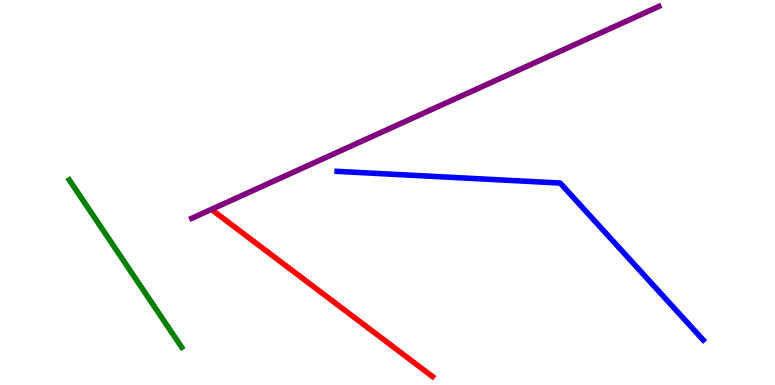[{'lines': ['blue', 'red'], 'intersections': []}, {'lines': ['green', 'red'], 'intersections': []}, {'lines': ['purple', 'red'], 'intersections': []}, {'lines': ['blue', 'green'], 'intersections': []}, {'lines': ['blue', 'purple'], 'intersections': []}, {'lines': ['green', 'purple'], 'intersections': []}]